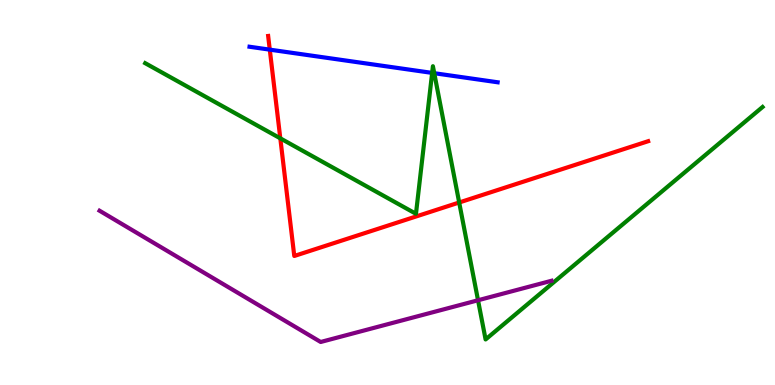[{'lines': ['blue', 'red'], 'intersections': [{'x': 3.48, 'y': 8.71}]}, {'lines': ['green', 'red'], 'intersections': [{'x': 3.62, 'y': 6.41}, {'x': 5.92, 'y': 4.74}]}, {'lines': ['purple', 'red'], 'intersections': []}, {'lines': ['blue', 'green'], 'intersections': [{'x': 5.58, 'y': 8.11}, {'x': 5.6, 'y': 8.1}]}, {'lines': ['blue', 'purple'], 'intersections': []}, {'lines': ['green', 'purple'], 'intersections': [{'x': 6.17, 'y': 2.2}]}]